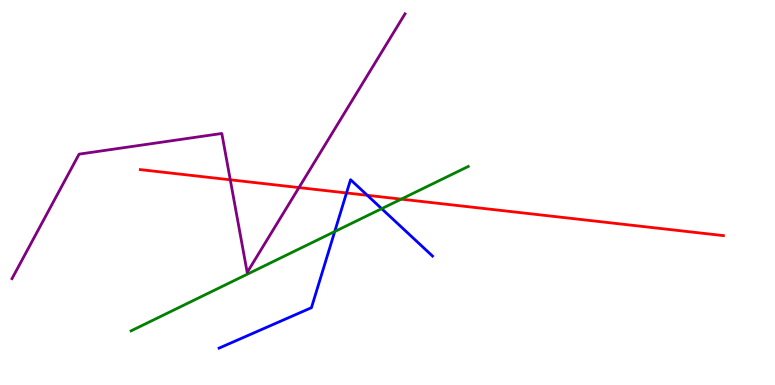[{'lines': ['blue', 'red'], 'intersections': [{'x': 4.47, 'y': 4.99}, {'x': 4.74, 'y': 4.93}]}, {'lines': ['green', 'red'], 'intersections': [{'x': 5.18, 'y': 4.83}]}, {'lines': ['purple', 'red'], 'intersections': [{'x': 2.97, 'y': 5.33}, {'x': 3.86, 'y': 5.13}]}, {'lines': ['blue', 'green'], 'intersections': [{'x': 4.32, 'y': 3.99}, {'x': 4.92, 'y': 4.58}]}, {'lines': ['blue', 'purple'], 'intersections': []}, {'lines': ['green', 'purple'], 'intersections': []}]